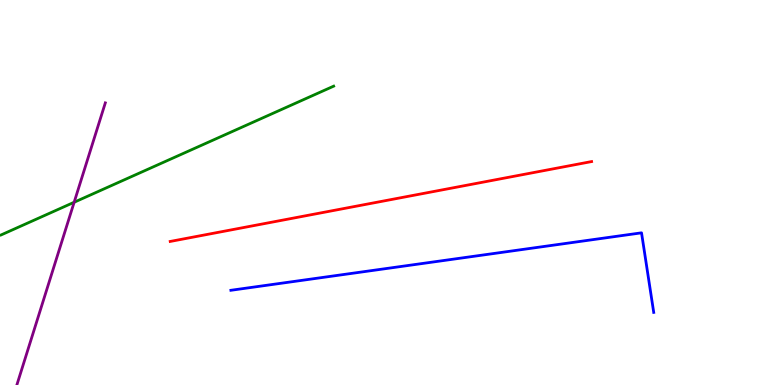[{'lines': ['blue', 'red'], 'intersections': []}, {'lines': ['green', 'red'], 'intersections': []}, {'lines': ['purple', 'red'], 'intersections': []}, {'lines': ['blue', 'green'], 'intersections': []}, {'lines': ['blue', 'purple'], 'intersections': []}, {'lines': ['green', 'purple'], 'intersections': [{'x': 0.957, 'y': 4.75}]}]